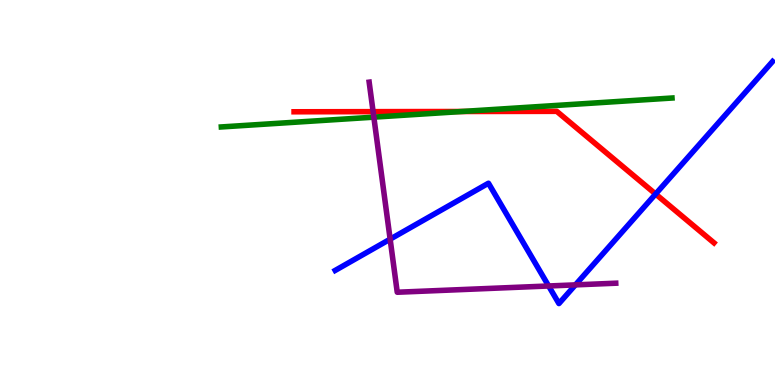[{'lines': ['blue', 'red'], 'intersections': [{'x': 8.46, 'y': 4.96}]}, {'lines': ['green', 'red'], 'intersections': [{'x': 5.96, 'y': 7.1}]}, {'lines': ['purple', 'red'], 'intersections': [{'x': 4.81, 'y': 7.1}]}, {'lines': ['blue', 'green'], 'intersections': []}, {'lines': ['blue', 'purple'], 'intersections': [{'x': 5.03, 'y': 3.79}, {'x': 7.08, 'y': 2.57}, {'x': 7.42, 'y': 2.6}]}, {'lines': ['green', 'purple'], 'intersections': [{'x': 4.82, 'y': 6.96}]}]